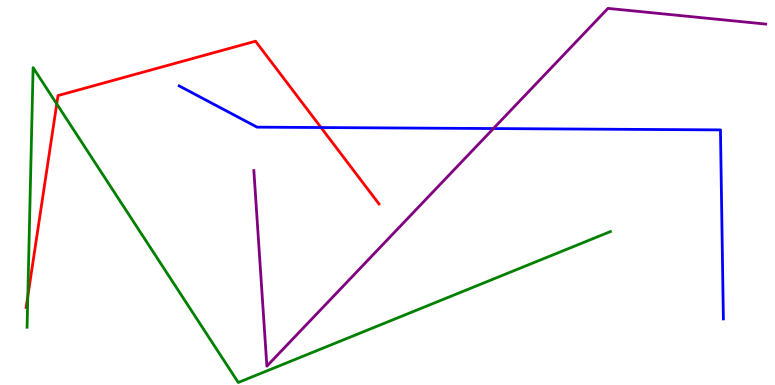[{'lines': ['blue', 'red'], 'intersections': [{'x': 4.14, 'y': 6.69}]}, {'lines': ['green', 'red'], 'intersections': [{'x': 0.359, 'y': 2.3}, {'x': 0.732, 'y': 7.3}]}, {'lines': ['purple', 'red'], 'intersections': []}, {'lines': ['blue', 'green'], 'intersections': []}, {'lines': ['blue', 'purple'], 'intersections': [{'x': 6.37, 'y': 6.66}]}, {'lines': ['green', 'purple'], 'intersections': []}]